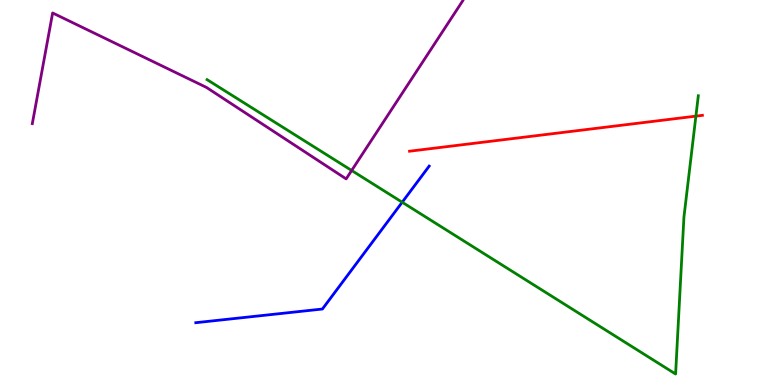[{'lines': ['blue', 'red'], 'intersections': []}, {'lines': ['green', 'red'], 'intersections': [{'x': 8.98, 'y': 6.98}]}, {'lines': ['purple', 'red'], 'intersections': []}, {'lines': ['blue', 'green'], 'intersections': [{'x': 5.19, 'y': 4.75}]}, {'lines': ['blue', 'purple'], 'intersections': []}, {'lines': ['green', 'purple'], 'intersections': [{'x': 4.54, 'y': 5.57}]}]